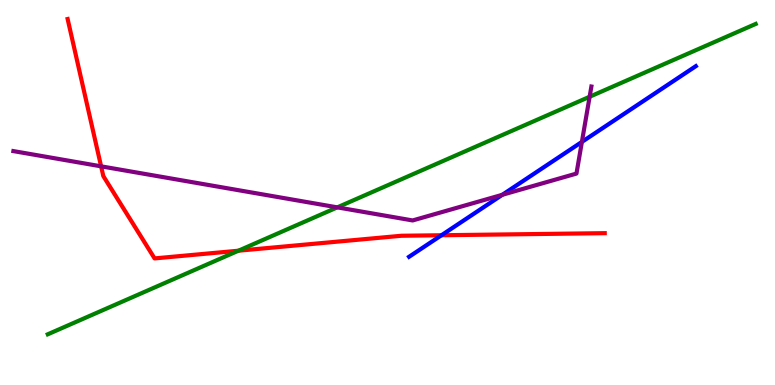[{'lines': ['blue', 'red'], 'intersections': [{'x': 5.7, 'y': 3.89}]}, {'lines': ['green', 'red'], 'intersections': [{'x': 3.08, 'y': 3.49}]}, {'lines': ['purple', 'red'], 'intersections': [{'x': 1.3, 'y': 5.68}]}, {'lines': ['blue', 'green'], 'intersections': []}, {'lines': ['blue', 'purple'], 'intersections': [{'x': 6.48, 'y': 4.94}, {'x': 7.51, 'y': 6.31}]}, {'lines': ['green', 'purple'], 'intersections': [{'x': 4.35, 'y': 4.61}, {'x': 7.61, 'y': 7.49}]}]